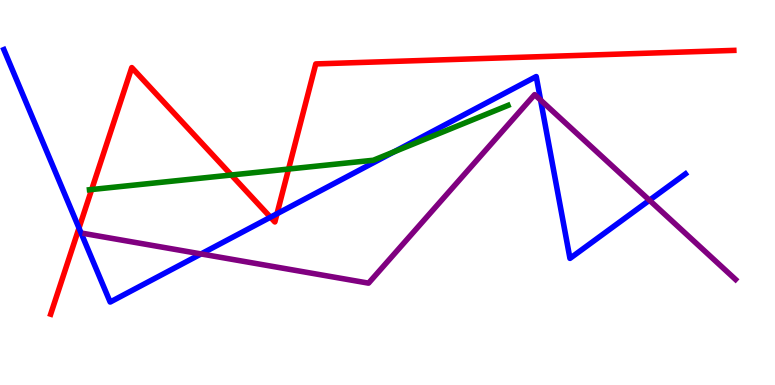[{'lines': ['blue', 'red'], 'intersections': [{'x': 1.02, 'y': 4.08}, {'x': 3.49, 'y': 4.36}, {'x': 3.57, 'y': 4.45}]}, {'lines': ['green', 'red'], 'intersections': [{'x': 1.18, 'y': 5.08}, {'x': 2.99, 'y': 5.45}, {'x': 3.72, 'y': 5.61}]}, {'lines': ['purple', 'red'], 'intersections': []}, {'lines': ['blue', 'green'], 'intersections': [{'x': 5.08, 'y': 6.06}]}, {'lines': ['blue', 'purple'], 'intersections': [{'x': 2.59, 'y': 3.4}, {'x': 6.98, 'y': 7.4}, {'x': 8.38, 'y': 4.8}]}, {'lines': ['green', 'purple'], 'intersections': []}]